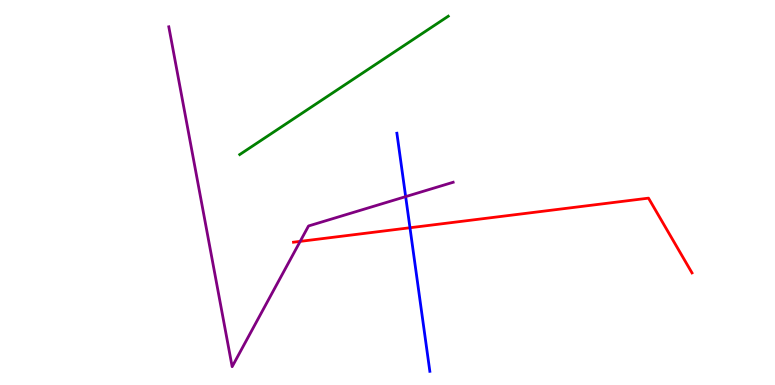[{'lines': ['blue', 'red'], 'intersections': [{'x': 5.29, 'y': 4.08}]}, {'lines': ['green', 'red'], 'intersections': []}, {'lines': ['purple', 'red'], 'intersections': [{'x': 3.87, 'y': 3.73}]}, {'lines': ['blue', 'green'], 'intersections': []}, {'lines': ['blue', 'purple'], 'intersections': [{'x': 5.23, 'y': 4.89}]}, {'lines': ['green', 'purple'], 'intersections': []}]